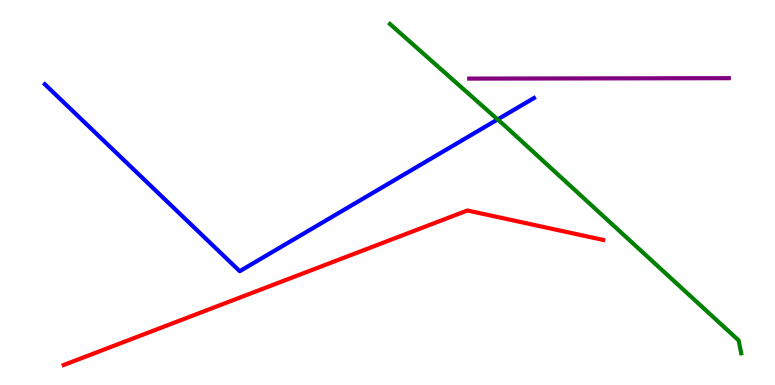[{'lines': ['blue', 'red'], 'intersections': []}, {'lines': ['green', 'red'], 'intersections': []}, {'lines': ['purple', 'red'], 'intersections': []}, {'lines': ['blue', 'green'], 'intersections': [{'x': 6.42, 'y': 6.9}]}, {'lines': ['blue', 'purple'], 'intersections': []}, {'lines': ['green', 'purple'], 'intersections': []}]